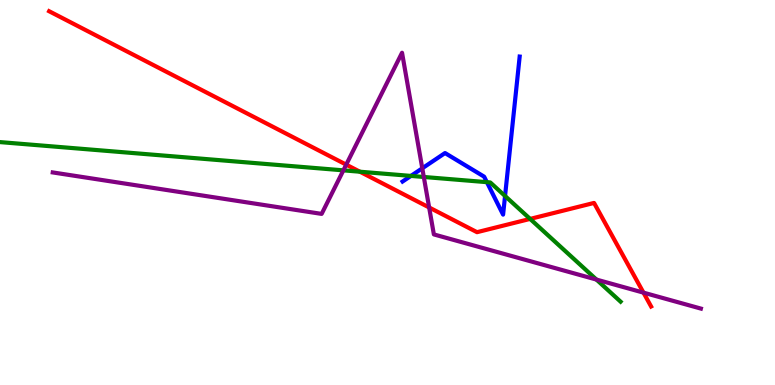[{'lines': ['blue', 'red'], 'intersections': []}, {'lines': ['green', 'red'], 'intersections': [{'x': 4.64, 'y': 5.54}, {'x': 6.84, 'y': 4.31}]}, {'lines': ['purple', 'red'], 'intersections': [{'x': 4.47, 'y': 5.72}, {'x': 5.54, 'y': 4.61}, {'x': 8.3, 'y': 2.4}]}, {'lines': ['blue', 'green'], 'intersections': [{'x': 5.3, 'y': 5.43}, {'x': 6.28, 'y': 5.27}, {'x': 6.52, 'y': 4.91}]}, {'lines': ['blue', 'purple'], 'intersections': [{'x': 5.45, 'y': 5.63}]}, {'lines': ['green', 'purple'], 'intersections': [{'x': 4.43, 'y': 5.58}, {'x': 5.47, 'y': 5.4}, {'x': 7.7, 'y': 2.74}]}]